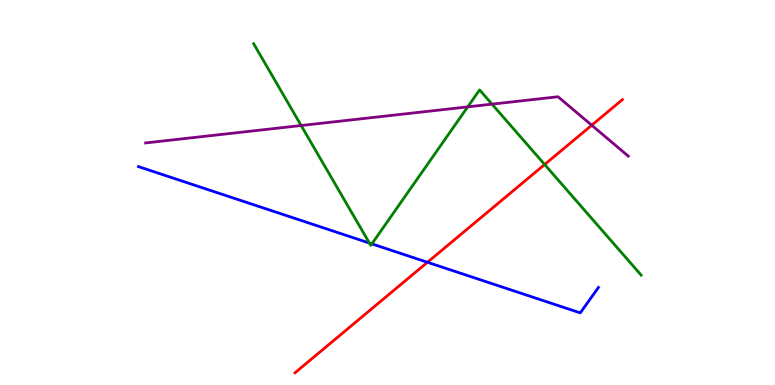[{'lines': ['blue', 'red'], 'intersections': [{'x': 5.52, 'y': 3.19}]}, {'lines': ['green', 'red'], 'intersections': [{'x': 7.03, 'y': 5.73}]}, {'lines': ['purple', 'red'], 'intersections': [{'x': 7.64, 'y': 6.75}]}, {'lines': ['blue', 'green'], 'intersections': [{'x': 4.77, 'y': 3.69}, {'x': 4.8, 'y': 3.67}]}, {'lines': ['blue', 'purple'], 'intersections': []}, {'lines': ['green', 'purple'], 'intersections': [{'x': 3.89, 'y': 6.74}, {'x': 6.04, 'y': 7.22}, {'x': 6.35, 'y': 7.29}]}]